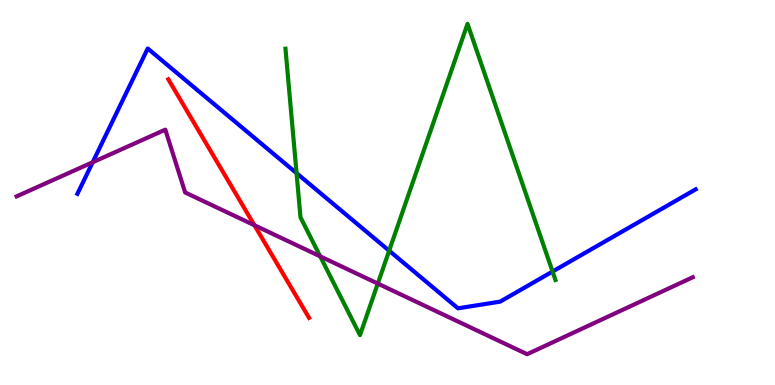[{'lines': ['blue', 'red'], 'intersections': []}, {'lines': ['green', 'red'], 'intersections': []}, {'lines': ['purple', 'red'], 'intersections': [{'x': 3.28, 'y': 4.15}]}, {'lines': ['blue', 'green'], 'intersections': [{'x': 3.83, 'y': 5.5}, {'x': 5.02, 'y': 3.49}, {'x': 7.13, 'y': 2.95}]}, {'lines': ['blue', 'purple'], 'intersections': [{'x': 1.2, 'y': 5.79}]}, {'lines': ['green', 'purple'], 'intersections': [{'x': 4.13, 'y': 3.34}, {'x': 4.87, 'y': 2.63}]}]